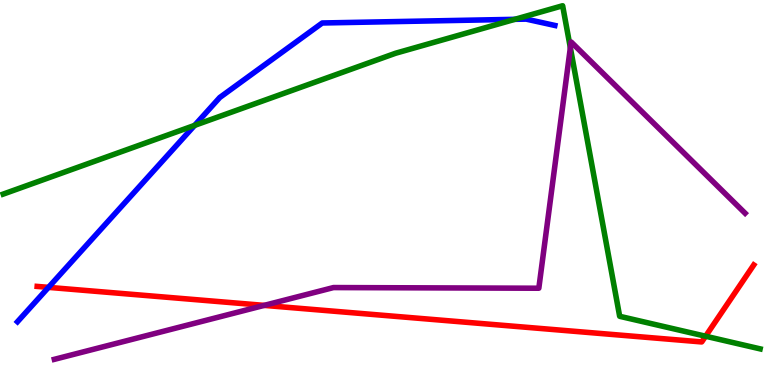[{'lines': ['blue', 'red'], 'intersections': [{'x': 0.626, 'y': 2.54}]}, {'lines': ['green', 'red'], 'intersections': [{'x': 9.1, 'y': 1.27}]}, {'lines': ['purple', 'red'], 'intersections': [{'x': 3.41, 'y': 2.07}]}, {'lines': ['blue', 'green'], 'intersections': [{'x': 2.51, 'y': 6.74}, {'x': 6.64, 'y': 9.5}]}, {'lines': ['blue', 'purple'], 'intersections': []}, {'lines': ['green', 'purple'], 'intersections': [{'x': 7.36, 'y': 8.76}]}]